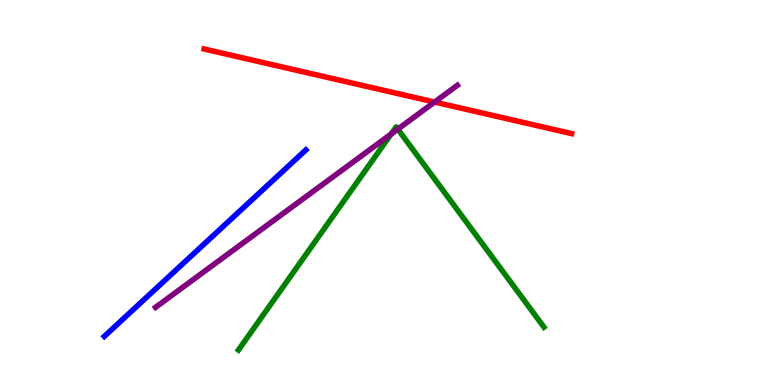[{'lines': ['blue', 'red'], 'intersections': []}, {'lines': ['green', 'red'], 'intersections': []}, {'lines': ['purple', 'red'], 'intersections': [{'x': 5.61, 'y': 7.35}]}, {'lines': ['blue', 'green'], 'intersections': []}, {'lines': ['blue', 'purple'], 'intersections': []}, {'lines': ['green', 'purple'], 'intersections': [{'x': 5.05, 'y': 6.52}, {'x': 5.13, 'y': 6.65}]}]